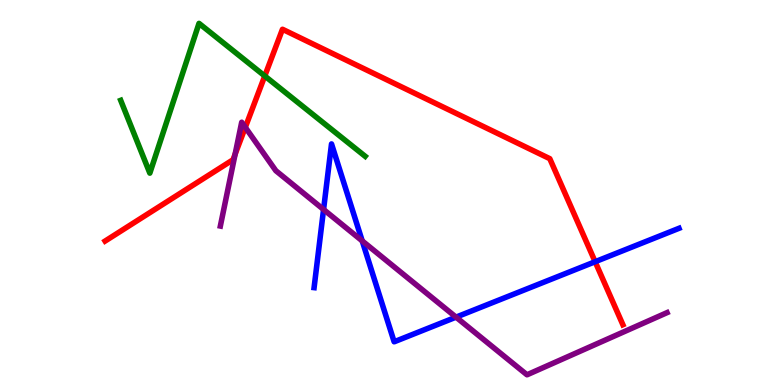[{'lines': ['blue', 'red'], 'intersections': [{'x': 7.68, 'y': 3.2}]}, {'lines': ['green', 'red'], 'intersections': [{'x': 3.42, 'y': 8.03}]}, {'lines': ['purple', 'red'], 'intersections': [{'x': 3.03, 'y': 6.0}, {'x': 3.17, 'y': 6.69}]}, {'lines': ['blue', 'green'], 'intersections': []}, {'lines': ['blue', 'purple'], 'intersections': [{'x': 4.18, 'y': 4.56}, {'x': 4.67, 'y': 3.74}, {'x': 5.88, 'y': 1.76}]}, {'lines': ['green', 'purple'], 'intersections': []}]